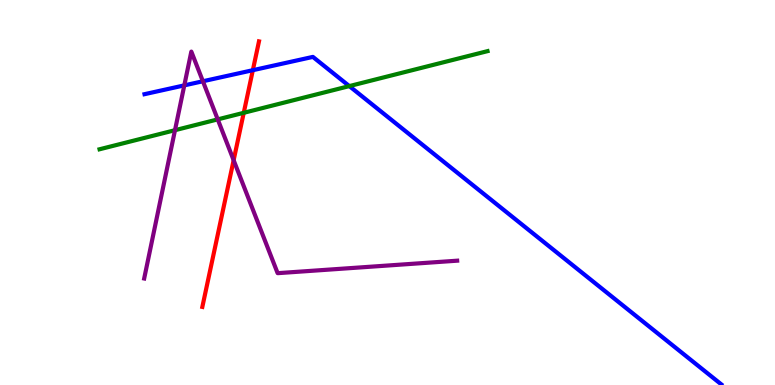[{'lines': ['blue', 'red'], 'intersections': [{'x': 3.26, 'y': 8.18}]}, {'lines': ['green', 'red'], 'intersections': [{'x': 3.15, 'y': 7.07}]}, {'lines': ['purple', 'red'], 'intersections': [{'x': 3.01, 'y': 5.84}]}, {'lines': ['blue', 'green'], 'intersections': [{'x': 4.51, 'y': 7.76}]}, {'lines': ['blue', 'purple'], 'intersections': [{'x': 2.38, 'y': 7.78}, {'x': 2.62, 'y': 7.89}]}, {'lines': ['green', 'purple'], 'intersections': [{'x': 2.26, 'y': 6.62}, {'x': 2.81, 'y': 6.9}]}]